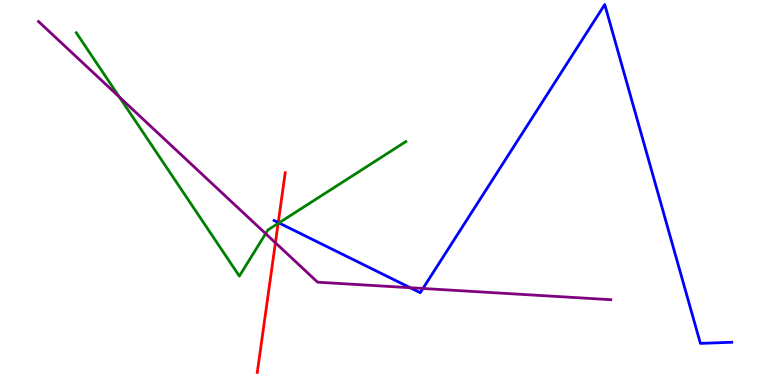[{'lines': ['blue', 'red'], 'intersections': [{'x': 3.59, 'y': 4.22}]}, {'lines': ['green', 'red'], 'intersections': [{'x': 3.59, 'y': 4.2}]}, {'lines': ['purple', 'red'], 'intersections': [{'x': 3.55, 'y': 3.69}]}, {'lines': ['blue', 'green'], 'intersections': [{'x': 3.6, 'y': 4.21}]}, {'lines': ['blue', 'purple'], 'intersections': [{'x': 5.29, 'y': 2.53}, {'x': 5.46, 'y': 2.51}]}, {'lines': ['green', 'purple'], 'intersections': [{'x': 1.54, 'y': 7.48}, {'x': 3.43, 'y': 3.93}]}]